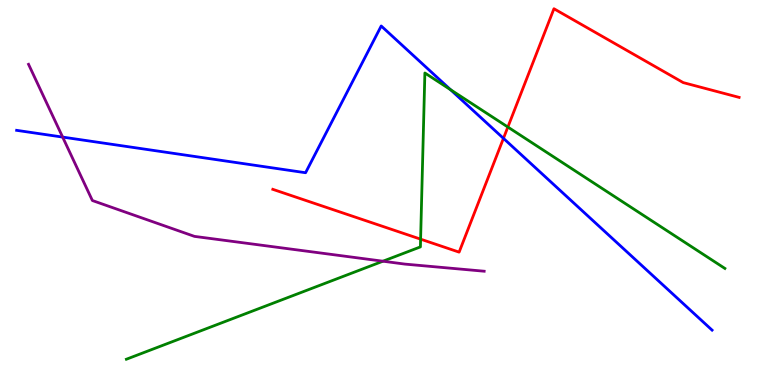[{'lines': ['blue', 'red'], 'intersections': [{'x': 6.5, 'y': 6.41}]}, {'lines': ['green', 'red'], 'intersections': [{'x': 5.43, 'y': 3.79}, {'x': 6.55, 'y': 6.7}]}, {'lines': ['purple', 'red'], 'intersections': []}, {'lines': ['blue', 'green'], 'intersections': [{'x': 5.81, 'y': 7.67}]}, {'lines': ['blue', 'purple'], 'intersections': [{'x': 0.808, 'y': 6.44}]}, {'lines': ['green', 'purple'], 'intersections': [{'x': 4.94, 'y': 3.22}]}]